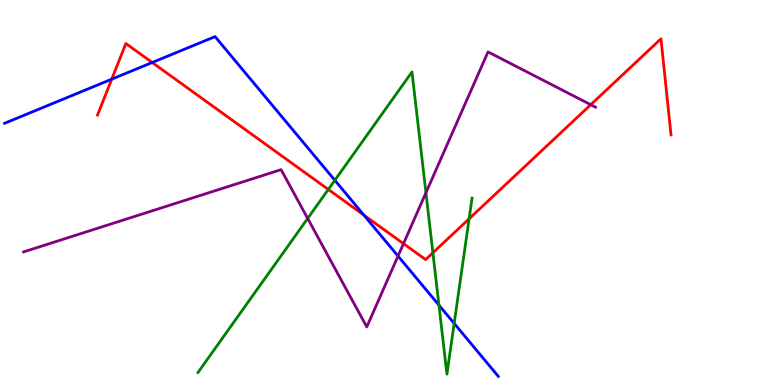[{'lines': ['blue', 'red'], 'intersections': [{'x': 1.44, 'y': 7.94}, {'x': 1.96, 'y': 8.38}, {'x': 4.69, 'y': 4.41}]}, {'lines': ['green', 'red'], 'intersections': [{'x': 4.24, 'y': 5.08}, {'x': 5.59, 'y': 3.43}, {'x': 6.05, 'y': 4.32}]}, {'lines': ['purple', 'red'], 'intersections': [{'x': 5.21, 'y': 3.67}, {'x': 7.62, 'y': 7.28}]}, {'lines': ['blue', 'green'], 'intersections': [{'x': 4.32, 'y': 5.32}, {'x': 5.66, 'y': 2.07}, {'x': 5.86, 'y': 1.6}]}, {'lines': ['blue', 'purple'], 'intersections': [{'x': 5.14, 'y': 3.35}]}, {'lines': ['green', 'purple'], 'intersections': [{'x': 3.97, 'y': 4.33}, {'x': 5.5, 'y': 4.99}]}]